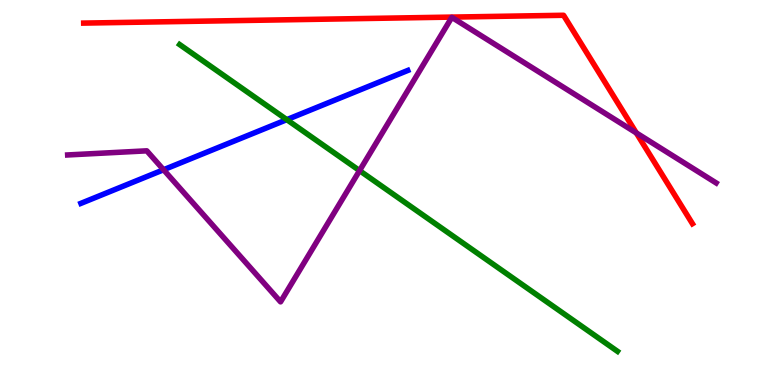[{'lines': ['blue', 'red'], 'intersections': []}, {'lines': ['green', 'red'], 'intersections': []}, {'lines': ['purple', 'red'], 'intersections': [{'x': 8.21, 'y': 6.55}]}, {'lines': ['blue', 'green'], 'intersections': [{'x': 3.7, 'y': 6.89}]}, {'lines': ['blue', 'purple'], 'intersections': [{'x': 2.11, 'y': 5.59}]}, {'lines': ['green', 'purple'], 'intersections': [{'x': 4.64, 'y': 5.57}]}]